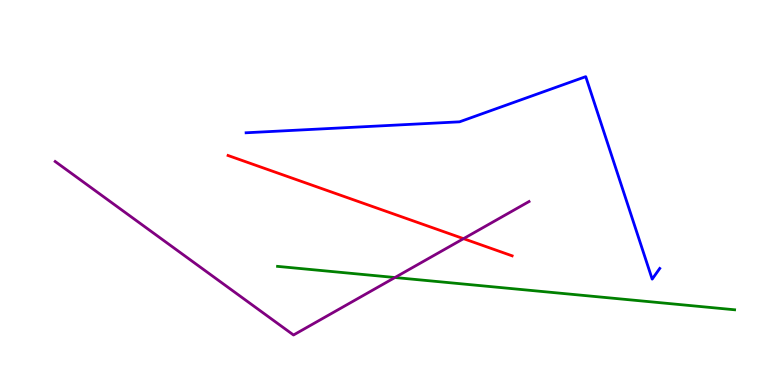[{'lines': ['blue', 'red'], 'intersections': []}, {'lines': ['green', 'red'], 'intersections': []}, {'lines': ['purple', 'red'], 'intersections': [{'x': 5.98, 'y': 3.8}]}, {'lines': ['blue', 'green'], 'intersections': []}, {'lines': ['blue', 'purple'], 'intersections': []}, {'lines': ['green', 'purple'], 'intersections': [{'x': 5.1, 'y': 2.79}]}]